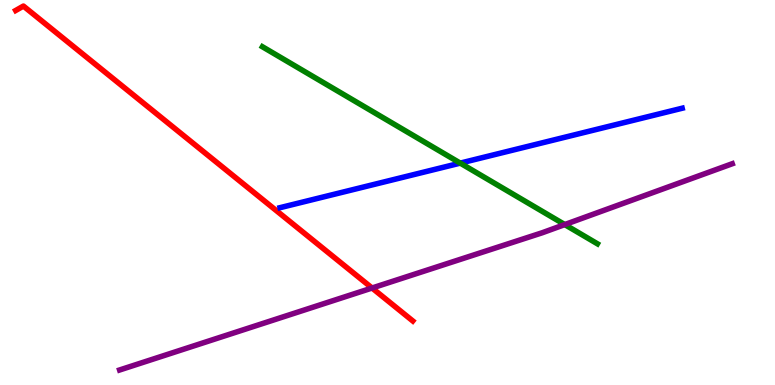[{'lines': ['blue', 'red'], 'intersections': []}, {'lines': ['green', 'red'], 'intersections': []}, {'lines': ['purple', 'red'], 'intersections': [{'x': 4.8, 'y': 2.52}]}, {'lines': ['blue', 'green'], 'intersections': [{'x': 5.94, 'y': 5.76}]}, {'lines': ['blue', 'purple'], 'intersections': []}, {'lines': ['green', 'purple'], 'intersections': [{'x': 7.29, 'y': 4.17}]}]